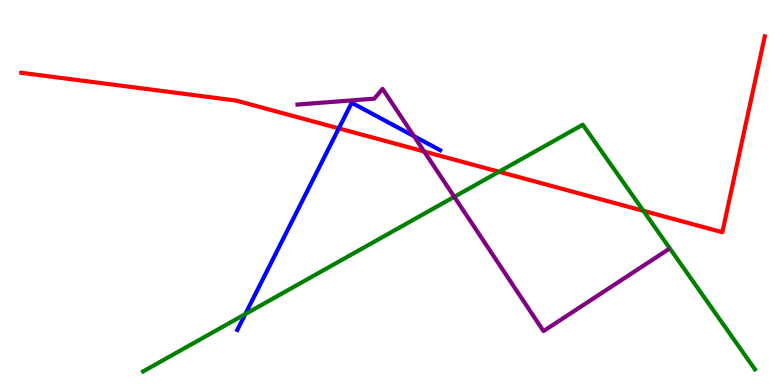[{'lines': ['blue', 'red'], 'intersections': [{'x': 4.37, 'y': 6.67}]}, {'lines': ['green', 'red'], 'intersections': [{'x': 6.44, 'y': 5.54}, {'x': 8.3, 'y': 4.52}]}, {'lines': ['purple', 'red'], 'intersections': [{'x': 5.47, 'y': 6.07}]}, {'lines': ['blue', 'green'], 'intersections': [{'x': 3.17, 'y': 1.84}]}, {'lines': ['blue', 'purple'], 'intersections': [{'x': 5.34, 'y': 6.46}]}, {'lines': ['green', 'purple'], 'intersections': [{'x': 5.86, 'y': 4.89}]}]